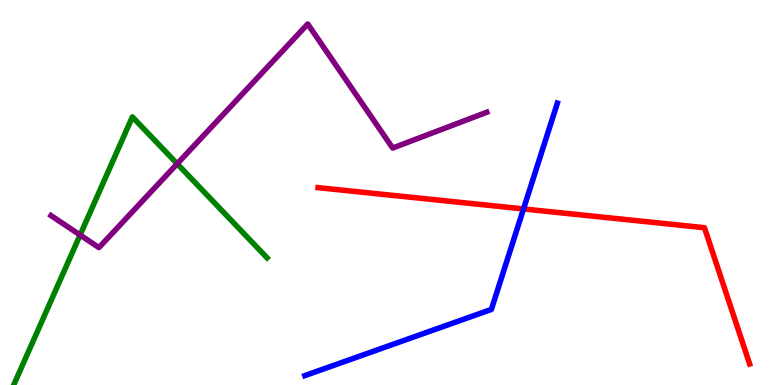[{'lines': ['blue', 'red'], 'intersections': [{'x': 6.76, 'y': 4.57}]}, {'lines': ['green', 'red'], 'intersections': []}, {'lines': ['purple', 'red'], 'intersections': []}, {'lines': ['blue', 'green'], 'intersections': []}, {'lines': ['blue', 'purple'], 'intersections': []}, {'lines': ['green', 'purple'], 'intersections': [{'x': 1.03, 'y': 3.9}, {'x': 2.29, 'y': 5.75}]}]